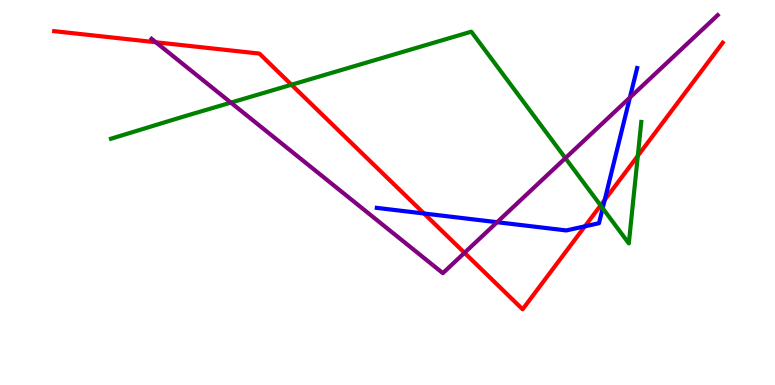[{'lines': ['blue', 'red'], 'intersections': [{'x': 5.47, 'y': 4.45}, {'x': 7.55, 'y': 4.12}, {'x': 7.8, 'y': 4.81}]}, {'lines': ['green', 'red'], 'intersections': [{'x': 3.76, 'y': 7.8}, {'x': 7.75, 'y': 4.66}, {'x': 8.23, 'y': 5.95}]}, {'lines': ['purple', 'red'], 'intersections': [{'x': 2.01, 'y': 8.9}, {'x': 5.99, 'y': 3.43}]}, {'lines': ['blue', 'green'], 'intersections': [{'x': 7.78, 'y': 4.59}]}, {'lines': ['blue', 'purple'], 'intersections': [{'x': 6.41, 'y': 4.23}, {'x': 8.13, 'y': 7.47}]}, {'lines': ['green', 'purple'], 'intersections': [{'x': 2.98, 'y': 7.33}, {'x': 7.3, 'y': 5.89}]}]